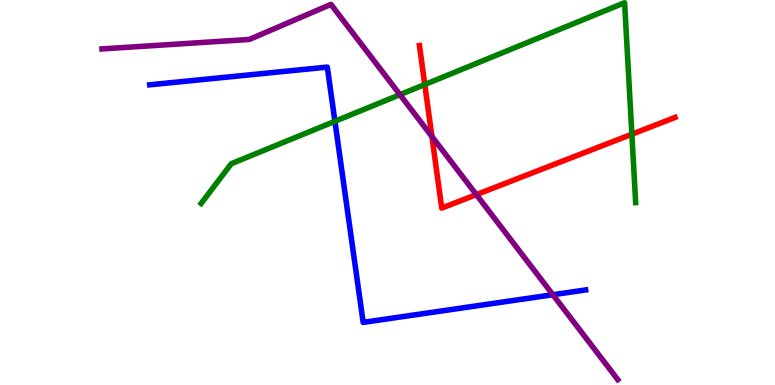[{'lines': ['blue', 'red'], 'intersections': []}, {'lines': ['green', 'red'], 'intersections': [{'x': 5.48, 'y': 7.8}, {'x': 8.15, 'y': 6.51}]}, {'lines': ['purple', 'red'], 'intersections': [{'x': 5.57, 'y': 6.45}, {'x': 6.15, 'y': 4.94}]}, {'lines': ['blue', 'green'], 'intersections': [{'x': 4.32, 'y': 6.85}]}, {'lines': ['blue', 'purple'], 'intersections': [{'x': 7.13, 'y': 2.34}]}, {'lines': ['green', 'purple'], 'intersections': [{'x': 5.16, 'y': 7.54}]}]